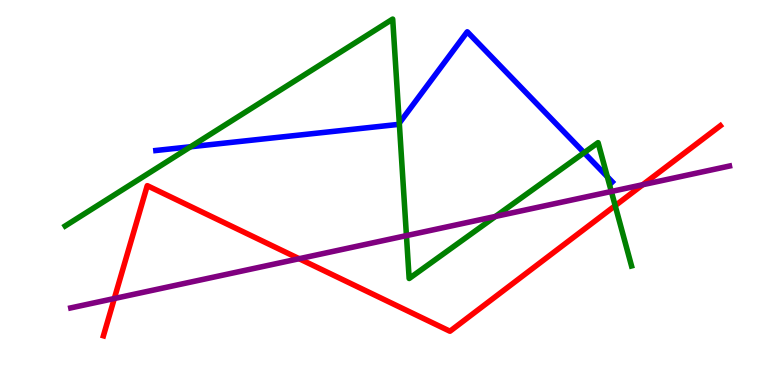[{'lines': ['blue', 'red'], 'intersections': []}, {'lines': ['green', 'red'], 'intersections': [{'x': 7.94, 'y': 4.66}]}, {'lines': ['purple', 'red'], 'intersections': [{'x': 1.47, 'y': 2.25}, {'x': 3.86, 'y': 3.28}, {'x': 8.29, 'y': 5.2}]}, {'lines': ['blue', 'green'], 'intersections': [{'x': 2.46, 'y': 6.19}, {'x': 5.15, 'y': 6.8}, {'x': 7.54, 'y': 6.03}, {'x': 7.84, 'y': 5.41}]}, {'lines': ['blue', 'purple'], 'intersections': []}, {'lines': ['green', 'purple'], 'intersections': [{'x': 5.24, 'y': 3.88}, {'x': 6.39, 'y': 4.38}, {'x': 7.89, 'y': 5.03}]}]